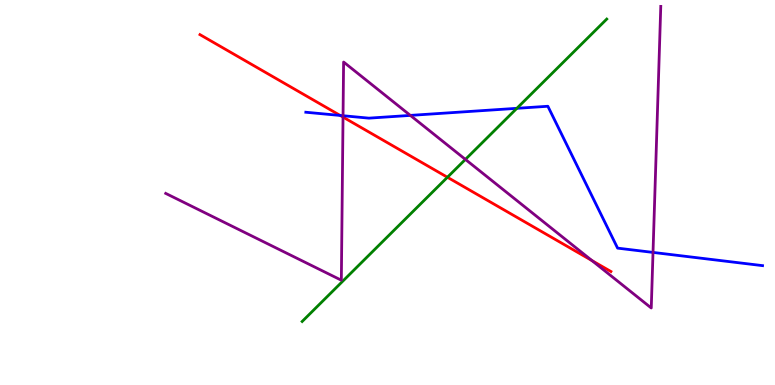[{'lines': ['blue', 'red'], 'intersections': [{'x': 4.39, 'y': 7.0}]}, {'lines': ['green', 'red'], 'intersections': [{'x': 5.77, 'y': 5.4}]}, {'lines': ['purple', 'red'], 'intersections': [{'x': 4.43, 'y': 6.96}, {'x': 7.64, 'y': 3.23}]}, {'lines': ['blue', 'green'], 'intersections': [{'x': 6.67, 'y': 7.19}]}, {'lines': ['blue', 'purple'], 'intersections': [{'x': 4.43, 'y': 6.99}, {'x': 5.29, 'y': 7.0}, {'x': 8.43, 'y': 3.44}]}, {'lines': ['green', 'purple'], 'intersections': [{'x': 6.01, 'y': 5.86}]}]